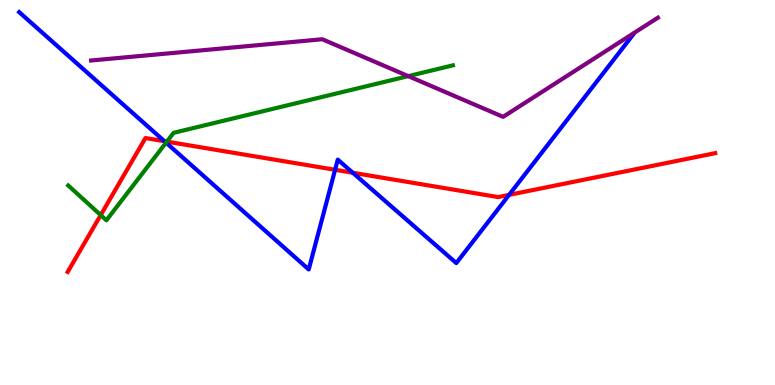[{'lines': ['blue', 'red'], 'intersections': [{'x': 2.12, 'y': 6.33}, {'x': 4.32, 'y': 5.59}, {'x': 4.55, 'y': 5.51}, {'x': 6.57, 'y': 4.94}]}, {'lines': ['green', 'red'], 'intersections': [{'x': 1.3, 'y': 4.41}, {'x': 2.15, 'y': 6.32}]}, {'lines': ['purple', 'red'], 'intersections': []}, {'lines': ['blue', 'green'], 'intersections': [{'x': 2.14, 'y': 6.29}]}, {'lines': ['blue', 'purple'], 'intersections': []}, {'lines': ['green', 'purple'], 'intersections': [{'x': 5.27, 'y': 8.02}]}]